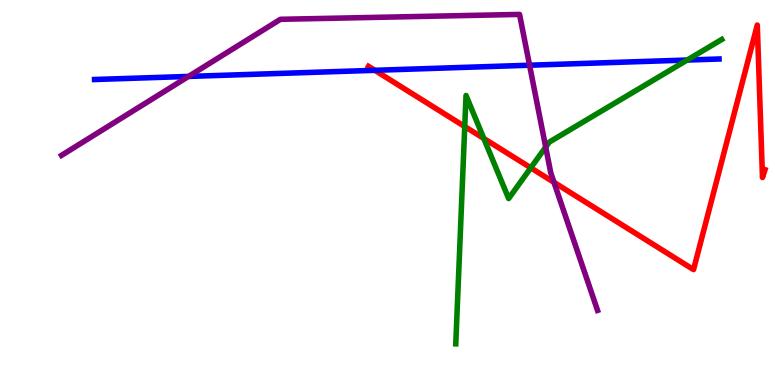[{'lines': ['blue', 'red'], 'intersections': [{'x': 4.84, 'y': 8.17}]}, {'lines': ['green', 'red'], 'intersections': [{'x': 6.0, 'y': 6.71}, {'x': 6.24, 'y': 6.4}, {'x': 6.85, 'y': 5.64}]}, {'lines': ['purple', 'red'], 'intersections': [{'x': 7.15, 'y': 5.26}]}, {'lines': ['blue', 'green'], 'intersections': [{'x': 8.87, 'y': 8.44}]}, {'lines': ['blue', 'purple'], 'intersections': [{'x': 2.43, 'y': 8.01}, {'x': 6.83, 'y': 8.31}]}, {'lines': ['green', 'purple'], 'intersections': [{'x': 7.04, 'y': 6.18}]}]